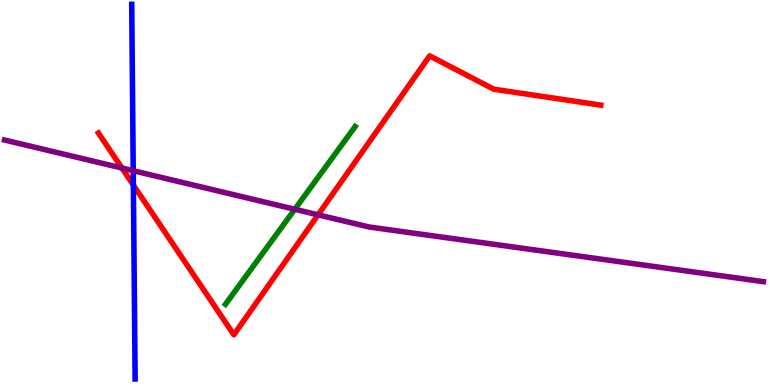[{'lines': ['blue', 'red'], 'intersections': [{'x': 1.72, 'y': 5.19}]}, {'lines': ['green', 'red'], 'intersections': []}, {'lines': ['purple', 'red'], 'intersections': [{'x': 1.57, 'y': 5.64}, {'x': 4.1, 'y': 4.42}]}, {'lines': ['blue', 'green'], 'intersections': []}, {'lines': ['blue', 'purple'], 'intersections': [{'x': 1.72, 'y': 5.57}]}, {'lines': ['green', 'purple'], 'intersections': [{'x': 3.8, 'y': 4.56}]}]